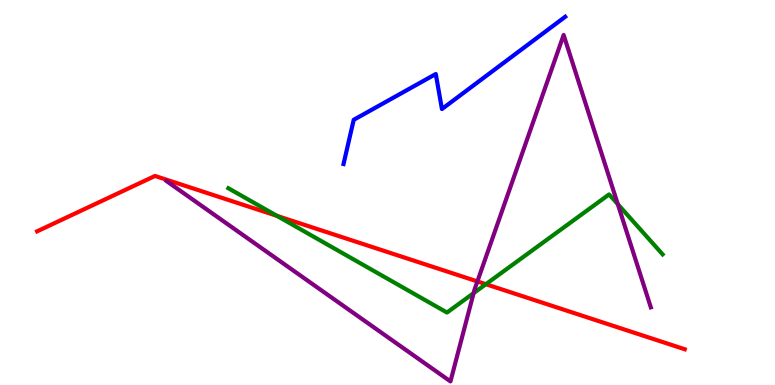[{'lines': ['blue', 'red'], 'intersections': []}, {'lines': ['green', 'red'], 'intersections': [{'x': 3.57, 'y': 4.39}, {'x': 6.27, 'y': 2.62}]}, {'lines': ['purple', 'red'], 'intersections': [{'x': 6.16, 'y': 2.69}]}, {'lines': ['blue', 'green'], 'intersections': []}, {'lines': ['blue', 'purple'], 'intersections': []}, {'lines': ['green', 'purple'], 'intersections': [{'x': 6.11, 'y': 2.39}, {'x': 7.97, 'y': 4.7}]}]